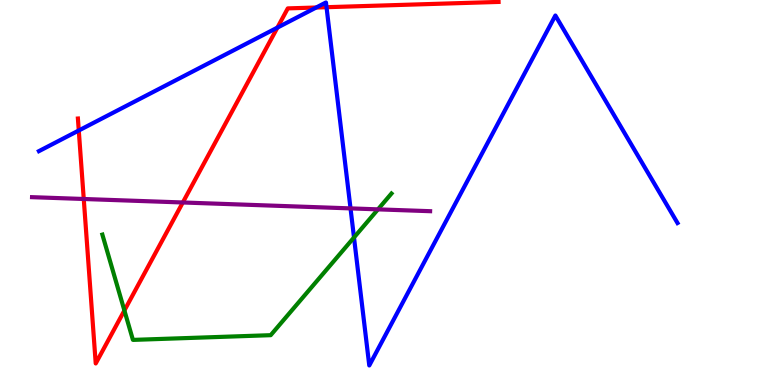[{'lines': ['blue', 'red'], 'intersections': [{'x': 1.02, 'y': 6.61}, {'x': 3.58, 'y': 9.28}, {'x': 4.08, 'y': 9.8}, {'x': 4.21, 'y': 9.81}]}, {'lines': ['green', 'red'], 'intersections': [{'x': 1.61, 'y': 1.94}]}, {'lines': ['purple', 'red'], 'intersections': [{'x': 1.08, 'y': 4.83}, {'x': 2.36, 'y': 4.74}]}, {'lines': ['blue', 'green'], 'intersections': [{'x': 4.57, 'y': 3.83}]}, {'lines': ['blue', 'purple'], 'intersections': [{'x': 4.52, 'y': 4.59}]}, {'lines': ['green', 'purple'], 'intersections': [{'x': 4.88, 'y': 4.56}]}]